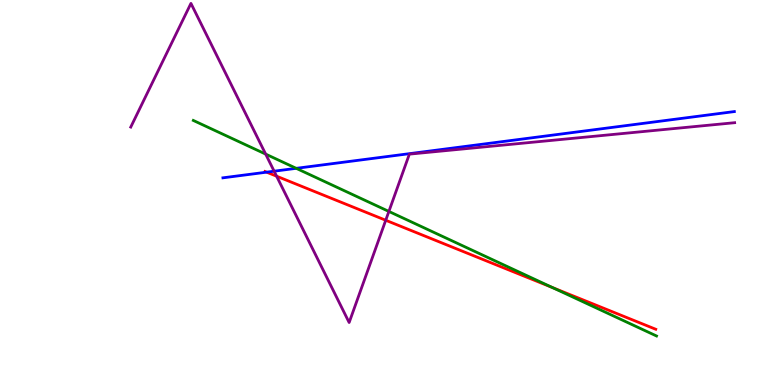[{'lines': ['blue', 'red'], 'intersections': [{'x': 3.44, 'y': 5.53}]}, {'lines': ['green', 'red'], 'intersections': [{'x': 7.13, 'y': 2.53}]}, {'lines': ['purple', 'red'], 'intersections': [{'x': 3.57, 'y': 5.42}, {'x': 4.98, 'y': 4.28}]}, {'lines': ['blue', 'green'], 'intersections': [{'x': 3.82, 'y': 5.63}]}, {'lines': ['blue', 'purple'], 'intersections': [{'x': 3.54, 'y': 5.55}]}, {'lines': ['green', 'purple'], 'intersections': [{'x': 3.43, 'y': 6.0}, {'x': 5.02, 'y': 4.51}]}]